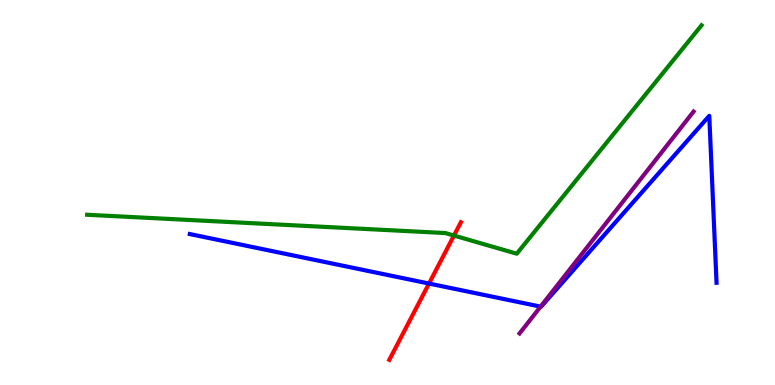[{'lines': ['blue', 'red'], 'intersections': [{'x': 5.54, 'y': 2.64}]}, {'lines': ['green', 'red'], 'intersections': [{'x': 5.86, 'y': 3.88}]}, {'lines': ['purple', 'red'], 'intersections': []}, {'lines': ['blue', 'green'], 'intersections': []}, {'lines': ['blue', 'purple'], 'intersections': [{'x': 6.98, 'y': 2.04}]}, {'lines': ['green', 'purple'], 'intersections': []}]